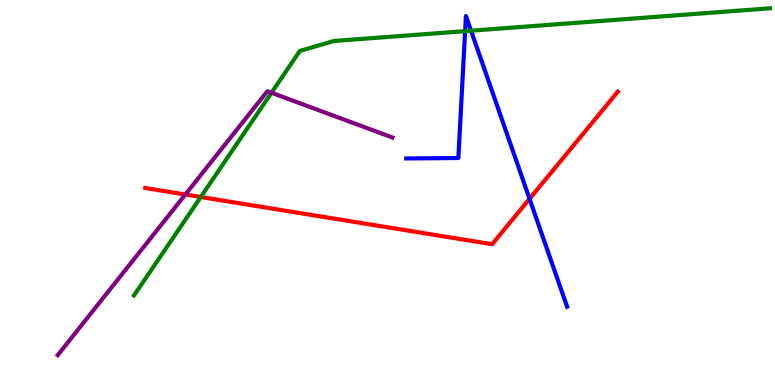[{'lines': ['blue', 'red'], 'intersections': [{'x': 6.83, 'y': 4.84}]}, {'lines': ['green', 'red'], 'intersections': [{'x': 2.59, 'y': 4.88}]}, {'lines': ['purple', 'red'], 'intersections': [{'x': 2.39, 'y': 4.95}]}, {'lines': ['blue', 'green'], 'intersections': [{'x': 6.0, 'y': 9.19}, {'x': 6.08, 'y': 9.2}]}, {'lines': ['blue', 'purple'], 'intersections': []}, {'lines': ['green', 'purple'], 'intersections': [{'x': 3.5, 'y': 7.59}]}]